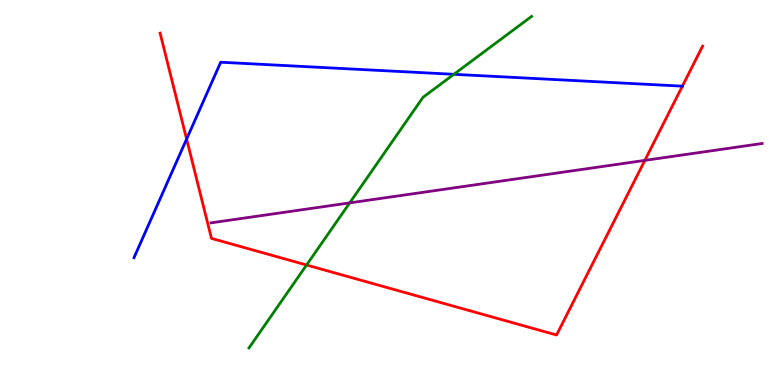[{'lines': ['blue', 'red'], 'intersections': [{'x': 2.41, 'y': 6.39}, {'x': 8.8, 'y': 7.76}]}, {'lines': ['green', 'red'], 'intersections': [{'x': 3.96, 'y': 3.12}]}, {'lines': ['purple', 'red'], 'intersections': [{'x': 8.32, 'y': 5.83}]}, {'lines': ['blue', 'green'], 'intersections': [{'x': 5.86, 'y': 8.07}]}, {'lines': ['blue', 'purple'], 'intersections': []}, {'lines': ['green', 'purple'], 'intersections': [{'x': 4.51, 'y': 4.73}]}]